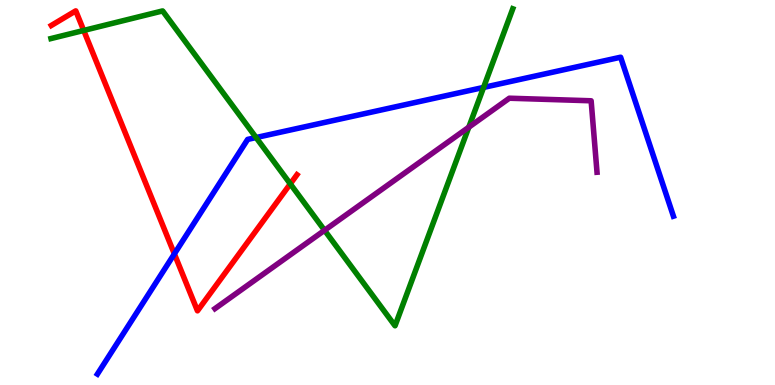[{'lines': ['blue', 'red'], 'intersections': [{'x': 2.25, 'y': 3.41}]}, {'lines': ['green', 'red'], 'intersections': [{'x': 1.08, 'y': 9.21}, {'x': 3.75, 'y': 5.22}]}, {'lines': ['purple', 'red'], 'intersections': []}, {'lines': ['blue', 'green'], 'intersections': [{'x': 3.3, 'y': 6.43}, {'x': 6.24, 'y': 7.73}]}, {'lines': ['blue', 'purple'], 'intersections': []}, {'lines': ['green', 'purple'], 'intersections': [{'x': 4.19, 'y': 4.02}, {'x': 6.05, 'y': 6.7}]}]